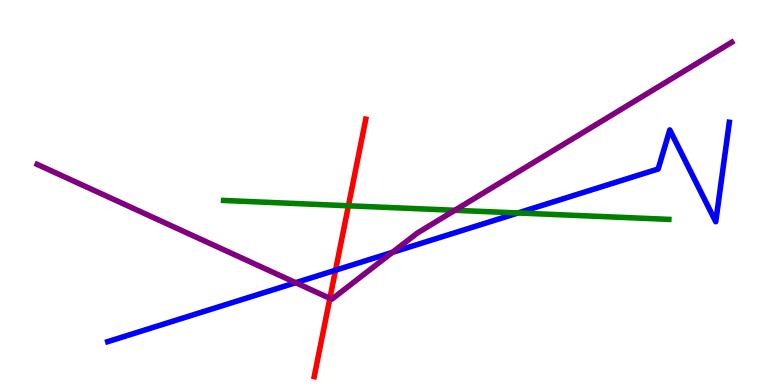[{'lines': ['blue', 'red'], 'intersections': [{'x': 4.33, 'y': 2.98}]}, {'lines': ['green', 'red'], 'intersections': [{'x': 4.5, 'y': 4.66}]}, {'lines': ['purple', 'red'], 'intersections': [{'x': 4.26, 'y': 2.25}]}, {'lines': ['blue', 'green'], 'intersections': [{'x': 6.68, 'y': 4.47}]}, {'lines': ['blue', 'purple'], 'intersections': [{'x': 3.82, 'y': 2.66}, {'x': 5.06, 'y': 3.45}]}, {'lines': ['green', 'purple'], 'intersections': [{'x': 5.87, 'y': 4.54}]}]